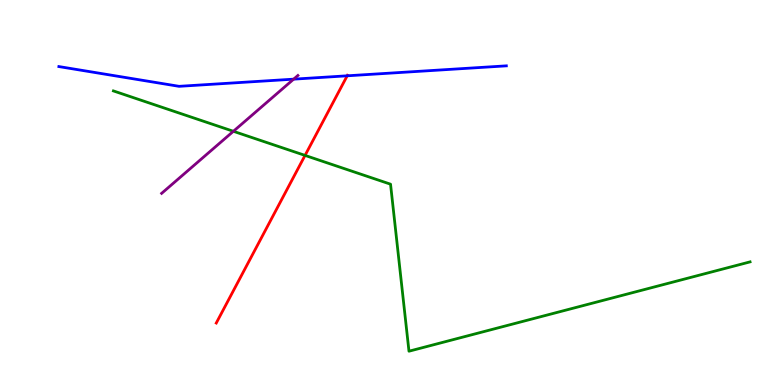[{'lines': ['blue', 'red'], 'intersections': [{'x': 4.48, 'y': 8.03}]}, {'lines': ['green', 'red'], 'intersections': [{'x': 3.94, 'y': 5.96}]}, {'lines': ['purple', 'red'], 'intersections': []}, {'lines': ['blue', 'green'], 'intersections': []}, {'lines': ['blue', 'purple'], 'intersections': [{'x': 3.79, 'y': 7.94}]}, {'lines': ['green', 'purple'], 'intersections': [{'x': 3.01, 'y': 6.59}]}]